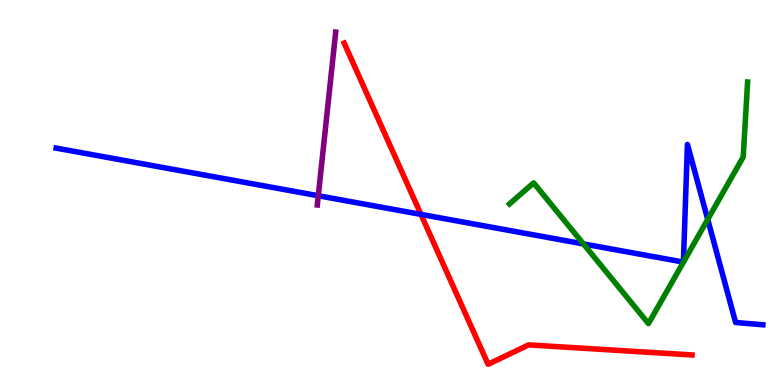[{'lines': ['blue', 'red'], 'intersections': [{'x': 5.43, 'y': 4.43}]}, {'lines': ['green', 'red'], 'intersections': []}, {'lines': ['purple', 'red'], 'intersections': []}, {'lines': ['blue', 'green'], 'intersections': [{'x': 7.53, 'y': 3.66}, {'x': 9.13, 'y': 4.3}]}, {'lines': ['blue', 'purple'], 'intersections': [{'x': 4.11, 'y': 4.92}]}, {'lines': ['green', 'purple'], 'intersections': []}]